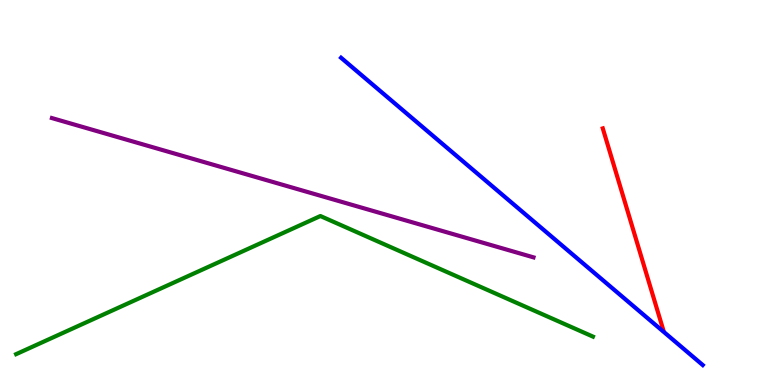[{'lines': ['blue', 'red'], 'intersections': []}, {'lines': ['green', 'red'], 'intersections': []}, {'lines': ['purple', 'red'], 'intersections': []}, {'lines': ['blue', 'green'], 'intersections': []}, {'lines': ['blue', 'purple'], 'intersections': []}, {'lines': ['green', 'purple'], 'intersections': []}]